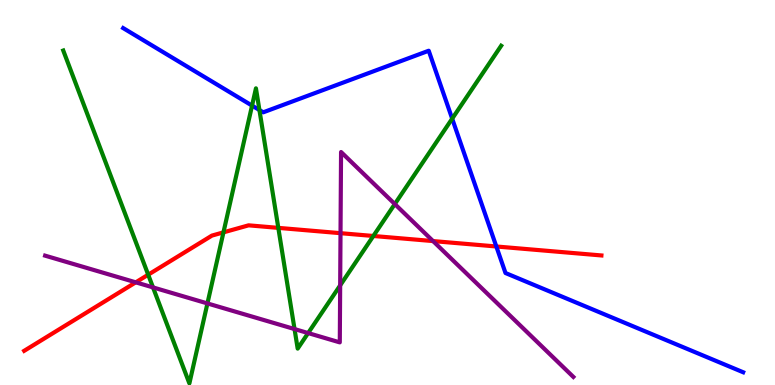[{'lines': ['blue', 'red'], 'intersections': [{'x': 6.4, 'y': 3.6}]}, {'lines': ['green', 'red'], 'intersections': [{'x': 1.91, 'y': 2.86}, {'x': 2.88, 'y': 3.96}, {'x': 3.59, 'y': 4.08}, {'x': 4.82, 'y': 3.87}]}, {'lines': ['purple', 'red'], 'intersections': [{'x': 1.75, 'y': 2.67}, {'x': 4.39, 'y': 3.94}, {'x': 5.59, 'y': 3.74}]}, {'lines': ['blue', 'green'], 'intersections': [{'x': 3.25, 'y': 7.26}, {'x': 3.35, 'y': 7.14}, {'x': 5.83, 'y': 6.92}]}, {'lines': ['blue', 'purple'], 'intersections': []}, {'lines': ['green', 'purple'], 'intersections': [{'x': 1.97, 'y': 2.53}, {'x': 2.68, 'y': 2.12}, {'x': 3.8, 'y': 1.45}, {'x': 3.98, 'y': 1.35}, {'x': 4.39, 'y': 2.59}, {'x': 5.09, 'y': 4.7}]}]